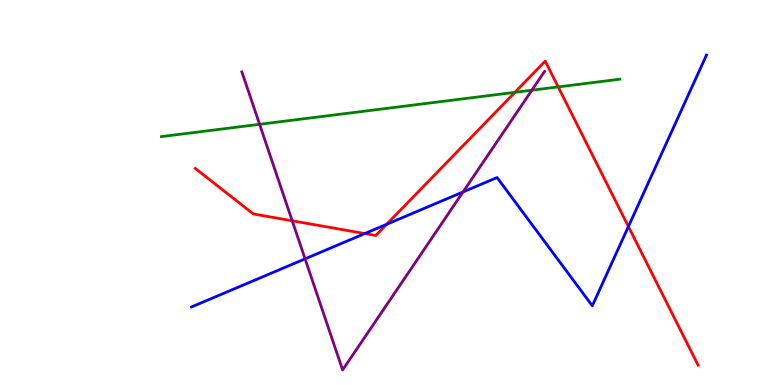[{'lines': ['blue', 'red'], 'intersections': [{'x': 4.71, 'y': 3.93}, {'x': 4.99, 'y': 4.17}, {'x': 8.11, 'y': 4.12}]}, {'lines': ['green', 'red'], 'intersections': [{'x': 6.64, 'y': 7.6}, {'x': 7.2, 'y': 7.74}]}, {'lines': ['purple', 'red'], 'intersections': [{'x': 3.77, 'y': 4.27}]}, {'lines': ['blue', 'green'], 'intersections': []}, {'lines': ['blue', 'purple'], 'intersections': [{'x': 3.94, 'y': 3.28}, {'x': 5.97, 'y': 5.01}]}, {'lines': ['green', 'purple'], 'intersections': [{'x': 3.35, 'y': 6.77}, {'x': 6.86, 'y': 7.66}]}]